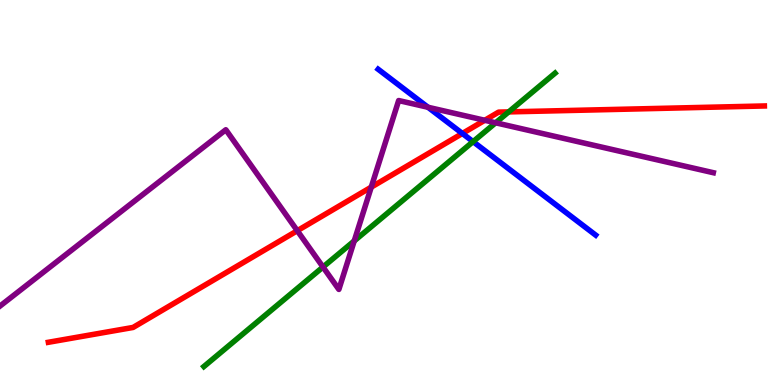[{'lines': ['blue', 'red'], 'intersections': [{'x': 5.97, 'y': 6.53}]}, {'lines': ['green', 'red'], 'intersections': [{'x': 6.56, 'y': 7.09}]}, {'lines': ['purple', 'red'], 'intersections': [{'x': 3.84, 'y': 4.01}, {'x': 4.79, 'y': 5.14}, {'x': 6.25, 'y': 6.88}]}, {'lines': ['blue', 'green'], 'intersections': [{'x': 6.1, 'y': 6.32}]}, {'lines': ['blue', 'purple'], 'intersections': [{'x': 5.52, 'y': 7.21}]}, {'lines': ['green', 'purple'], 'intersections': [{'x': 4.17, 'y': 3.06}, {'x': 4.57, 'y': 3.74}, {'x': 6.4, 'y': 6.81}]}]